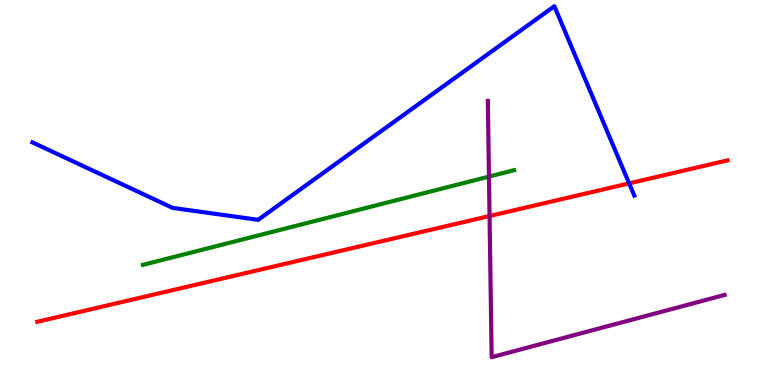[{'lines': ['blue', 'red'], 'intersections': [{'x': 8.12, 'y': 5.24}]}, {'lines': ['green', 'red'], 'intersections': []}, {'lines': ['purple', 'red'], 'intersections': [{'x': 6.32, 'y': 4.39}]}, {'lines': ['blue', 'green'], 'intersections': []}, {'lines': ['blue', 'purple'], 'intersections': []}, {'lines': ['green', 'purple'], 'intersections': [{'x': 6.31, 'y': 5.41}]}]